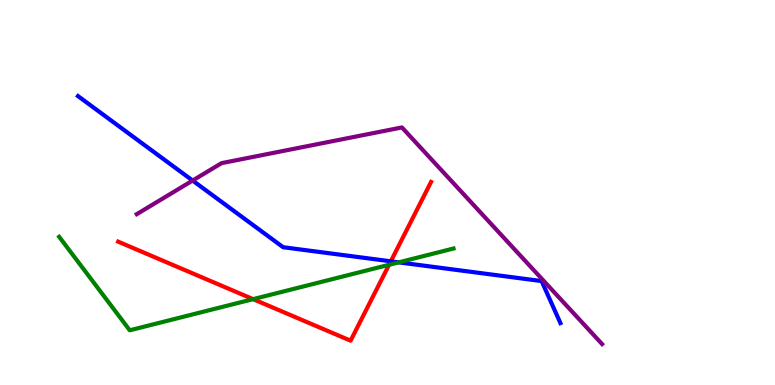[{'lines': ['blue', 'red'], 'intersections': [{'x': 5.04, 'y': 3.21}]}, {'lines': ['green', 'red'], 'intersections': [{'x': 3.27, 'y': 2.23}, {'x': 5.02, 'y': 3.12}]}, {'lines': ['purple', 'red'], 'intersections': []}, {'lines': ['blue', 'green'], 'intersections': [{'x': 5.14, 'y': 3.19}]}, {'lines': ['blue', 'purple'], 'intersections': [{'x': 2.49, 'y': 5.31}]}, {'lines': ['green', 'purple'], 'intersections': []}]